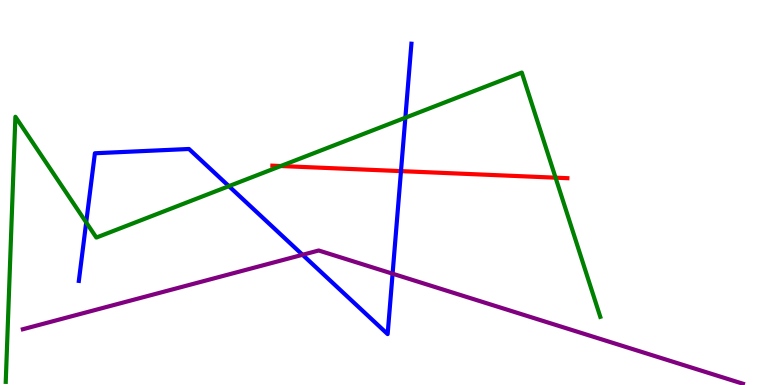[{'lines': ['blue', 'red'], 'intersections': [{'x': 5.17, 'y': 5.56}]}, {'lines': ['green', 'red'], 'intersections': [{'x': 3.62, 'y': 5.69}, {'x': 7.17, 'y': 5.38}]}, {'lines': ['purple', 'red'], 'intersections': []}, {'lines': ['blue', 'green'], 'intersections': [{'x': 1.11, 'y': 4.22}, {'x': 2.95, 'y': 5.16}, {'x': 5.23, 'y': 6.94}]}, {'lines': ['blue', 'purple'], 'intersections': [{'x': 3.9, 'y': 3.38}, {'x': 5.07, 'y': 2.89}]}, {'lines': ['green', 'purple'], 'intersections': []}]